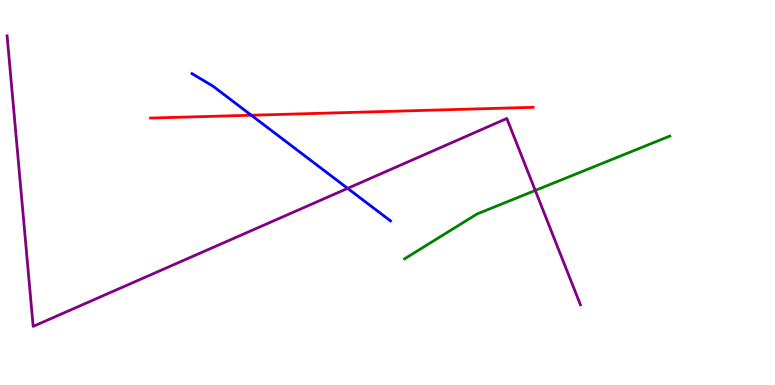[{'lines': ['blue', 'red'], 'intersections': [{'x': 3.24, 'y': 7.01}]}, {'lines': ['green', 'red'], 'intersections': []}, {'lines': ['purple', 'red'], 'intersections': []}, {'lines': ['blue', 'green'], 'intersections': []}, {'lines': ['blue', 'purple'], 'intersections': [{'x': 4.49, 'y': 5.11}]}, {'lines': ['green', 'purple'], 'intersections': [{'x': 6.91, 'y': 5.05}]}]